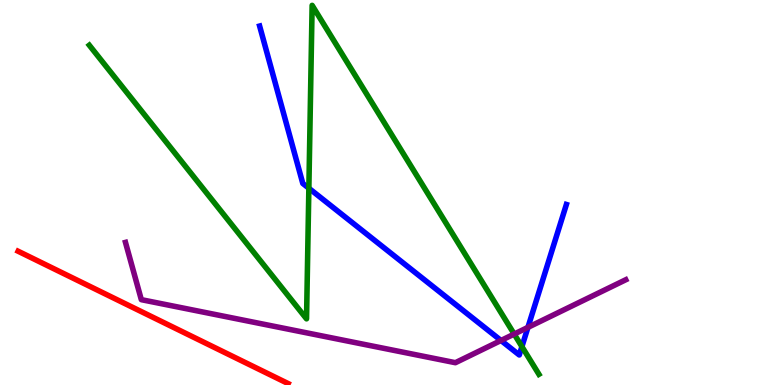[{'lines': ['blue', 'red'], 'intersections': []}, {'lines': ['green', 'red'], 'intersections': []}, {'lines': ['purple', 'red'], 'intersections': []}, {'lines': ['blue', 'green'], 'intersections': [{'x': 3.99, 'y': 5.11}, {'x': 6.73, 'y': 0.997}]}, {'lines': ['blue', 'purple'], 'intersections': [{'x': 6.46, 'y': 1.16}, {'x': 6.81, 'y': 1.5}]}, {'lines': ['green', 'purple'], 'intersections': [{'x': 6.63, 'y': 1.32}]}]